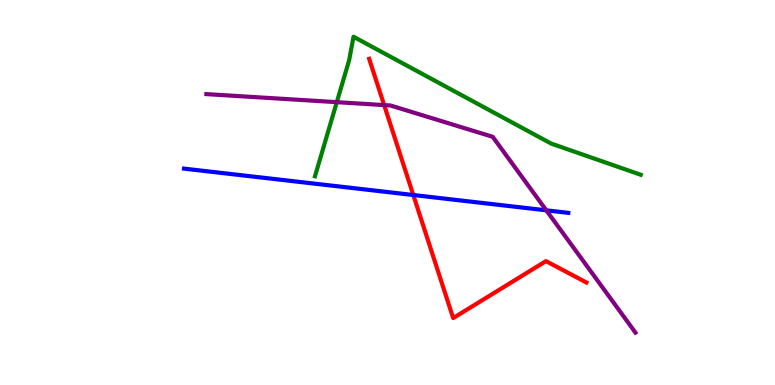[{'lines': ['blue', 'red'], 'intersections': [{'x': 5.33, 'y': 4.93}]}, {'lines': ['green', 'red'], 'intersections': []}, {'lines': ['purple', 'red'], 'intersections': [{'x': 4.96, 'y': 7.27}]}, {'lines': ['blue', 'green'], 'intersections': []}, {'lines': ['blue', 'purple'], 'intersections': [{'x': 7.05, 'y': 4.54}]}, {'lines': ['green', 'purple'], 'intersections': [{'x': 4.35, 'y': 7.35}]}]